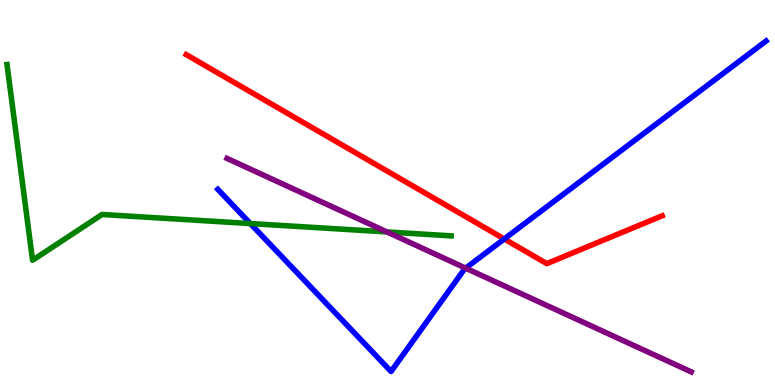[{'lines': ['blue', 'red'], 'intersections': [{'x': 6.51, 'y': 3.79}]}, {'lines': ['green', 'red'], 'intersections': []}, {'lines': ['purple', 'red'], 'intersections': []}, {'lines': ['blue', 'green'], 'intersections': [{'x': 3.23, 'y': 4.19}]}, {'lines': ['blue', 'purple'], 'intersections': [{'x': 6.01, 'y': 3.04}]}, {'lines': ['green', 'purple'], 'intersections': [{'x': 4.99, 'y': 3.98}]}]